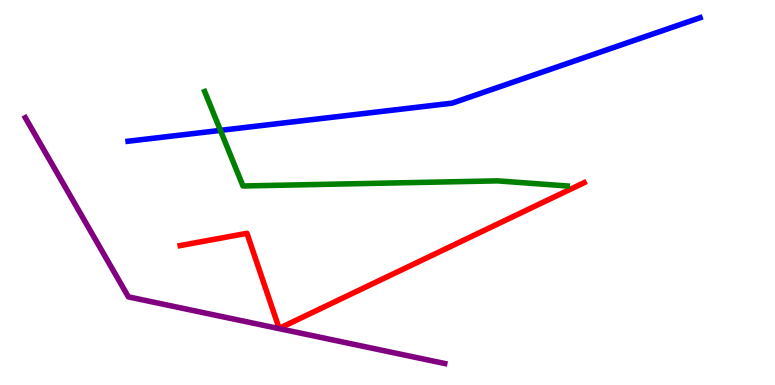[{'lines': ['blue', 'red'], 'intersections': []}, {'lines': ['green', 'red'], 'intersections': []}, {'lines': ['purple', 'red'], 'intersections': []}, {'lines': ['blue', 'green'], 'intersections': [{'x': 2.84, 'y': 6.61}]}, {'lines': ['blue', 'purple'], 'intersections': []}, {'lines': ['green', 'purple'], 'intersections': []}]